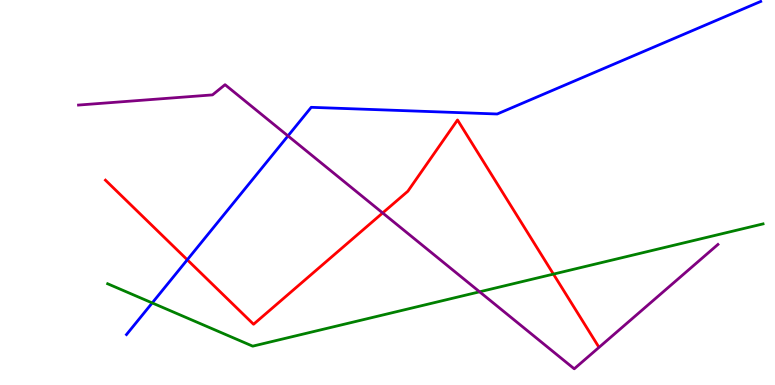[{'lines': ['blue', 'red'], 'intersections': [{'x': 2.42, 'y': 3.25}]}, {'lines': ['green', 'red'], 'intersections': [{'x': 7.14, 'y': 2.88}]}, {'lines': ['purple', 'red'], 'intersections': [{'x': 4.94, 'y': 4.47}]}, {'lines': ['blue', 'green'], 'intersections': [{'x': 1.96, 'y': 2.13}]}, {'lines': ['blue', 'purple'], 'intersections': [{'x': 3.72, 'y': 6.47}]}, {'lines': ['green', 'purple'], 'intersections': [{'x': 6.19, 'y': 2.42}]}]